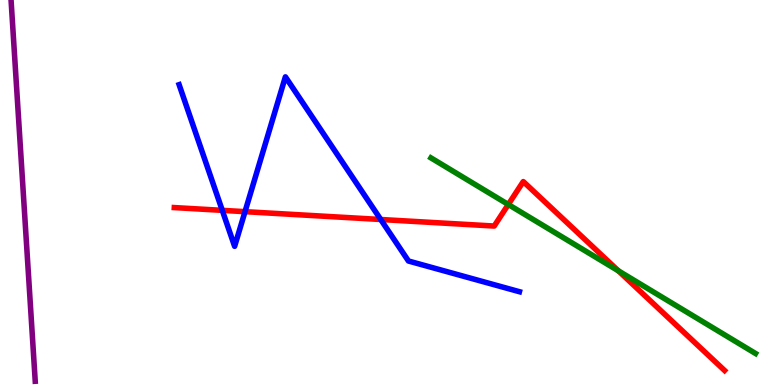[{'lines': ['blue', 'red'], 'intersections': [{'x': 2.87, 'y': 4.54}, {'x': 3.16, 'y': 4.5}, {'x': 4.91, 'y': 4.3}]}, {'lines': ['green', 'red'], 'intersections': [{'x': 6.56, 'y': 4.69}, {'x': 7.98, 'y': 2.96}]}, {'lines': ['purple', 'red'], 'intersections': []}, {'lines': ['blue', 'green'], 'intersections': []}, {'lines': ['blue', 'purple'], 'intersections': []}, {'lines': ['green', 'purple'], 'intersections': []}]